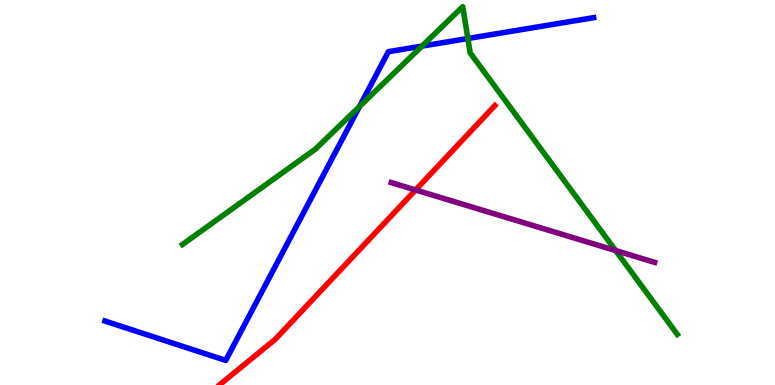[{'lines': ['blue', 'red'], 'intersections': []}, {'lines': ['green', 'red'], 'intersections': []}, {'lines': ['purple', 'red'], 'intersections': [{'x': 5.36, 'y': 5.07}]}, {'lines': ['blue', 'green'], 'intersections': [{'x': 4.64, 'y': 7.24}, {'x': 5.44, 'y': 8.8}, {'x': 6.04, 'y': 9.0}]}, {'lines': ['blue', 'purple'], 'intersections': []}, {'lines': ['green', 'purple'], 'intersections': [{'x': 7.94, 'y': 3.49}]}]